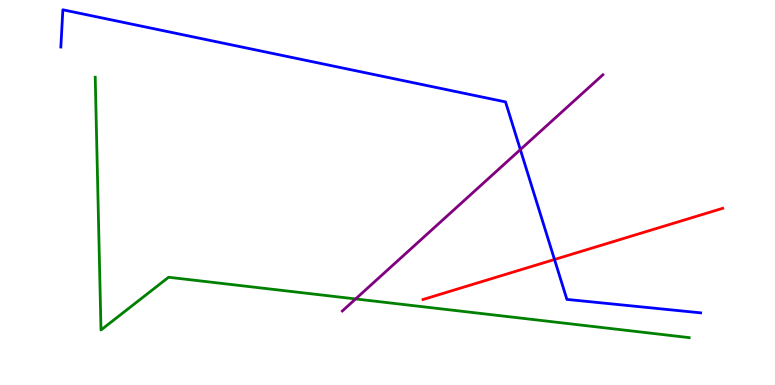[{'lines': ['blue', 'red'], 'intersections': [{'x': 7.15, 'y': 3.26}]}, {'lines': ['green', 'red'], 'intersections': []}, {'lines': ['purple', 'red'], 'intersections': []}, {'lines': ['blue', 'green'], 'intersections': []}, {'lines': ['blue', 'purple'], 'intersections': [{'x': 6.71, 'y': 6.11}]}, {'lines': ['green', 'purple'], 'intersections': [{'x': 4.59, 'y': 2.24}]}]